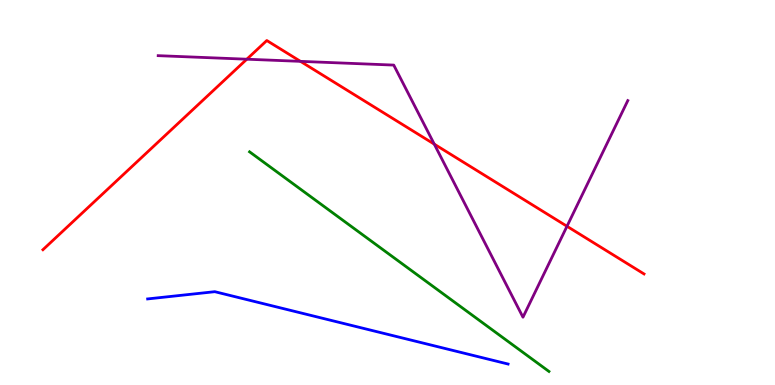[{'lines': ['blue', 'red'], 'intersections': []}, {'lines': ['green', 'red'], 'intersections': []}, {'lines': ['purple', 'red'], 'intersections': [{'x': 3.18, 'y': 8.46}, {'x': 3.88, 'y': 8.41}, {'x': 5.6, 'y': 6.26}, {'x': 7.32, 'y': 4.12}]}, {'lines': ['blue', 'green'], 'intersections': []}, {'lines': ['blue', 'purple'], 'intersections': []}, {'lines': ['green', 'purple'], 'intersections': []}]